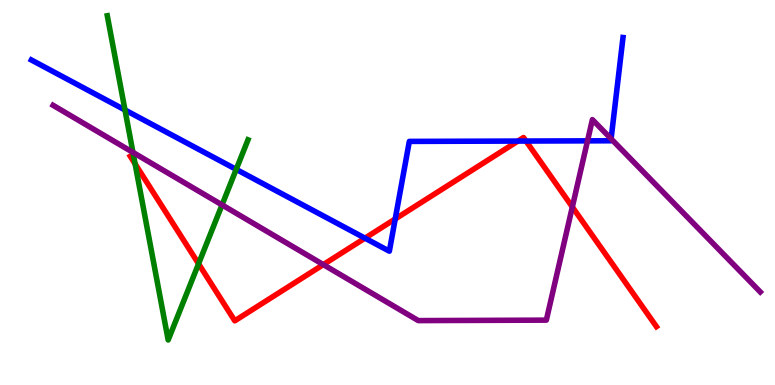[{'lines': ['blue', 'red'], 'intersections': [{'x': 4.71, 'y': 3.81}, {'x': 5.1, 'y': 4.31}, {'x': 6.68, 'y': 6.34}, {'x': 6.79, 'y': 6.34}]}, {'lines': ['green', 'red'], 'intersections': [{'x': 1.74, 'y': 5.74}, {'x': 2.56, 'y': 3.15}]}, {'lines': ['purple', 'red'], 'intersections': [{'x': 4.17, 'y': 3.13}, {'x': 7.38, 'y': 4.62}]}, {'lines': ['blue', 'green'], 'intersections': [{'x': 1.61, 'y': 7.14}, {'x': 3.05, 'y': 5.6}]}, {'lines': ['blue', 'purple'], 'intersections': [{'x': 7.58, 'y': 6.34}, {'x': 7.89, 'y': 6.39}]}, {'lines': ['green', 'purple'], 'intersections': [{'x': 1.72, 'y': 6.04}, {'x': 2.87, 'y': 4.68}]}]